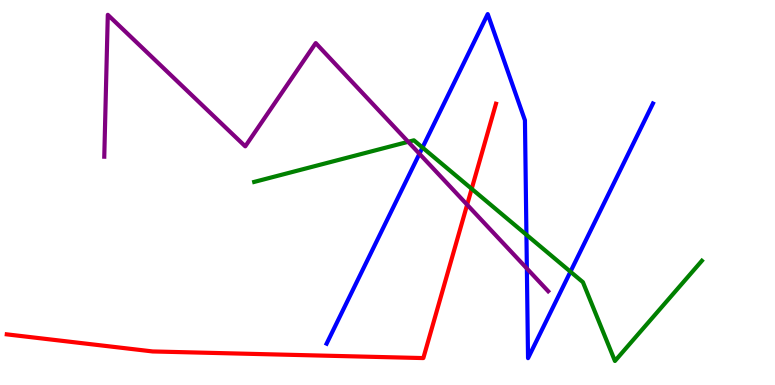[{'lines': ['blue', 'red'], 'intersections': []}, {'lines': ['green', 'red'], 'intersections': [{'x': 6.09, 'y': 5.1}]}, {'lines': ['purple', 'red'], 'intersections': [{'x': 6.03, 'y': 4.68}]}, {'lines': ['blue', 'green'], 'intersections': [{'x': 5.45, 'y': 6.17}, {'x': 6.79, 'y': 3.9}, {'x': 7.36, 'y': 2.94}]}, {'lines': ['blue', 'purple'], 'intersections': [{'x': 5.41, 'y': 6.01}, {'x': 6.8, 'y': 3.03}]}, {'lines': ['green', 'purple'], 'intersections': [{'x': 5.27, 'y': 6.32}]}]